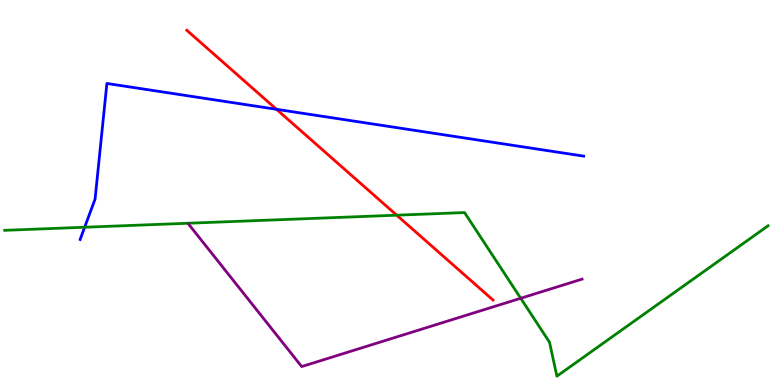[{'lines': ['blue', 'red'], 'intersections': [{'x': 3.57, 'y': 7.16}]}, {'lines': ['green', 'red'], 'intersections': [{'x': 5.12, 'y': 4.41}]}, {'lines': ['purple', 'red'], 'intersections': []}, {'lines': ['blue', 'green'], 'intersections': [{'x': 1.09, 'y': 4.1}]}, {'lines': ['blue', 'purple'], 'intersections': []}, {'lines': ['green', 'purple'], 'intersections': [{'x': 6.72, 'y': 2.25}]}]